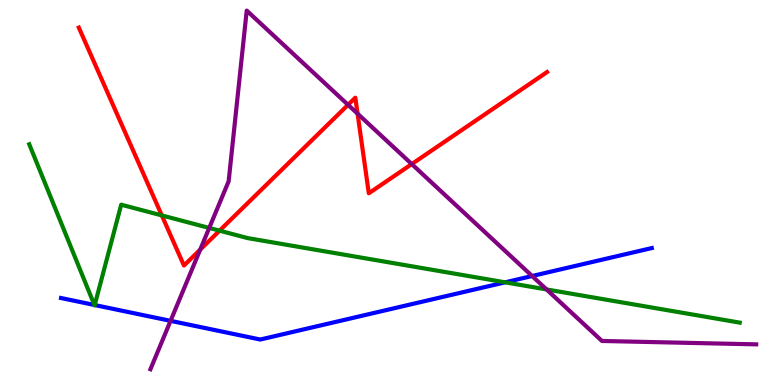[{'lines': ['blue', 'red'], 'intersections': []}, {'lines': ['green', 'red'], 'intersections': [{'x': 2.09, 'y': 4.4}, {'x': 2.83, 'y': 4.01}]}, {'lines': ['purple', 'red'], 'intersections': [{'x': 2.58, 'y': 3.52}, {'x': 4.49, 'y': 7.28}, {'x': 4.61, 'y': 7.05}, {'x': 5.31, 'y': 5.74}]}, {'lines': ['blue', 'green'], 'intersections': [{'x': 1.22, 'y': 2.08}, {'x': 1.22, 'y': 2.08}, {'x': 6.52, 'y': 2.67}]}, {'lines': ['blue', 'purple'], 'intersections': [{'x': 2.2, 'y': 1.67}, {'x': 6.87, 'y': 2.83}]}, {'lines': ['green', 'purple'], 'intersections': [{'x': 2.7, 'y': 4.08}, {'x': 7.05, 'y': 2.48}]}]